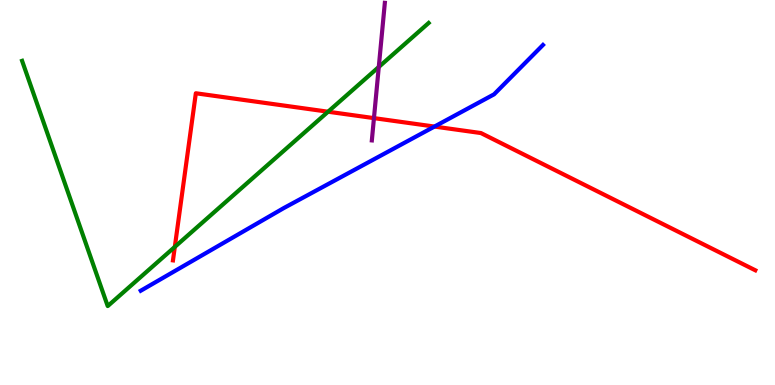[{'lines': ['blue', 'red'], 'intersections': [{'x': 5.61, 'y': 6.71}]}, {'lines': ['green', 'red'], 'intersections': [{'x': 2.26, 'y': 3.59}, {'x': 4.23, 'y': 7.1}]}, {'lines': ['purple', 'red'], 'intersections': [{'x': 4.83, 'y': 6.93}]}, {'lines': ['blue', 'green'], 'intersections': []}, {'lines': ['blue', 'purple'], 'intersections': []}, {'lines': ['green', 'purple'], 'intersections': [{'x': 4.89, 'y': 8.26}]}]